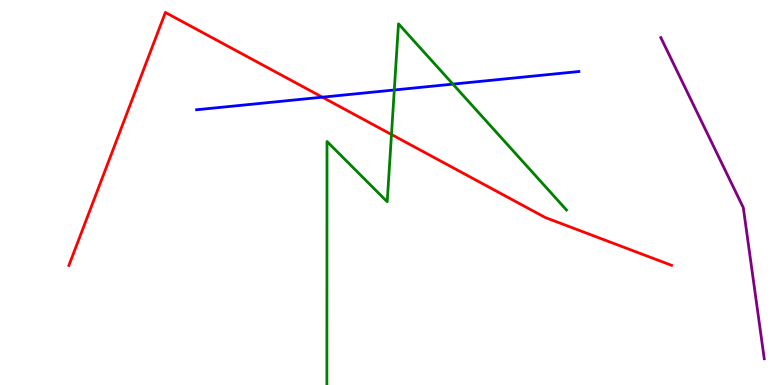[{'lines': ['blue', 'red'], 'intersections': [{'x': 4.16, 'y': 7.48}]}, {'lines': ['green', 'red'], 'intersections': [{'x': 5.05, 'y': 6.51}]}, {'lines': ['purple', 'red'], 'intersections': []}, {'lines': ['blue', 'green'], 'intersections': [{'x': 5.09, 'y': 7.66}, {'x': 5.84, 'y': 7.82}]}, {'lines': ['blue', 'purple'], 'intersections': []}, {'lines': ['green', 'purple'], 'intersections': []}]